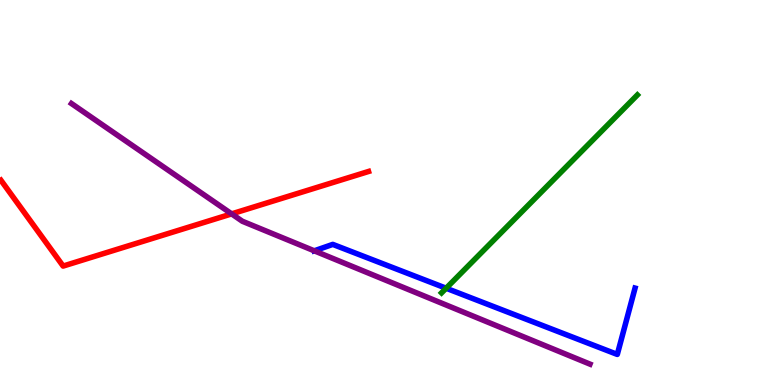[{'lines': ['blue', 'red'], 'intersections': []}, {'lines': ['green', 'red'], 'intersections': []}, {'lines': ['purple', 'red'], 'intersections': [{'x': 2.99, 'y': 4.44}]}, {'lines': ['blue', 'green'], 'intersections': [{'x': 5.76, 'y': 2.51}]}, {'lines': ['blue', 'purple'], 'intersections': [{'x': 4.06, 'y': 3.49}]}, {'lines': ['green', 'purple'], 'intersections': []}]